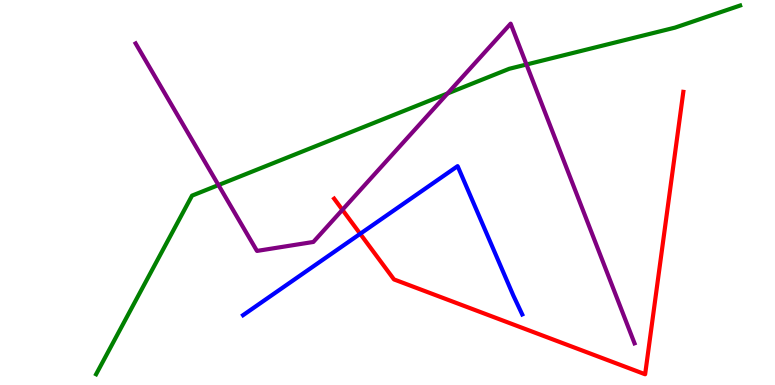[{'lines': ['blue', 'red'], 'intersections': [{'x': 4.65, 'y': 3.93}]}, {'lines': ['green', 'red'], 'intersections': []}, {'lines': ['purple', 'red'], 'intersections': [{'x': 4.42, 'y': 4.55}]}, {'lines': ['blue', 'green'], 'intersections': []}, {'lines': ['blue', 'purple'], 'intersections': []}, {'lines': ['green', 'purple'], 'intersections': [{'x': 2.82, 'y': 5.19}, {'x': 5.78, 'y': 7.57}, {'x': 6.79, 'y': 8.32}]}]